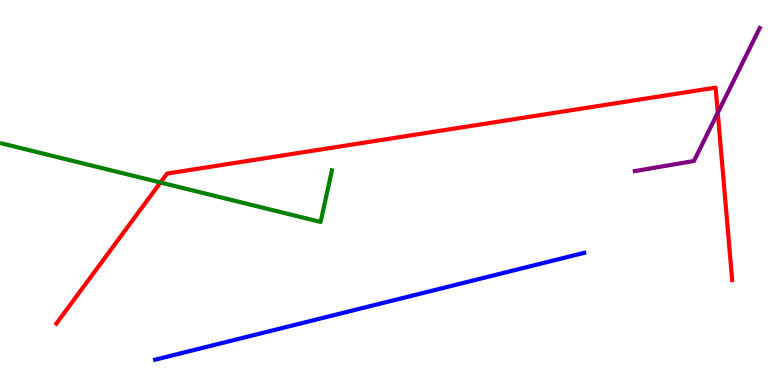[{'lines': ['blue', 'red'], 'intersections': []}, {'lines': ['green', 'red'], 'intersections': [{'x': 2.07, 'y': 5.26}]}, {'lines': ['purple', 'red'], 'intersections': [{'x': 9.26, 'y': 7.07}]}, {'lines': ['blue', 'green'], 'intersections': []}, {'lines': ['blue', 'purple'], 'intersections': []}, {'lines': ['green', 'purple'], 'intersections': []}]